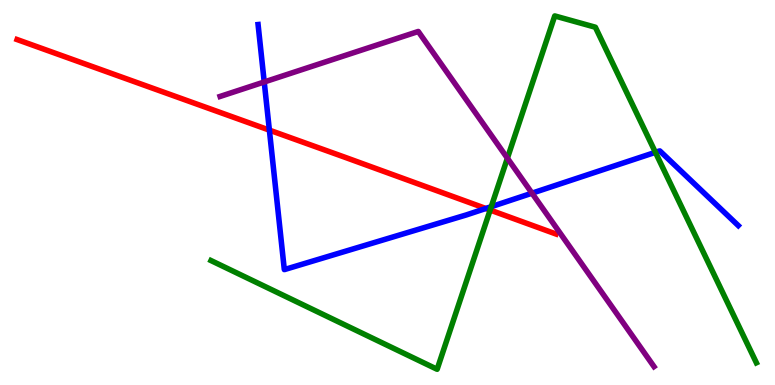[{'lines': ['blue', 'red'], 'intersections': [{'x': 3.48, 'y': 6.62}, {'x': 6.27, 'y': 4.58}]}, {'lines': ['green', 'red'], 'intersections': [{'x': 6.32, 'y': 4.54}]}, {'lines': ['purple', 'red'], 'intersections': []}, {'lines': ['blue', 'green'], 'intersections': [{'x': 6.34, 'y': 4.63}, {'x': 8.46, 'y': 6.04}]}, {'lines': ['blue', 'purple'], 'intersections': [{'x': 3.41, 'y': 7.87}, {'x': 6.86, 'y': 4.98}]}, {'lines': ['green', 'purple'], 'intersections': [{'x': 6.55, 'y': 5.89}]}]